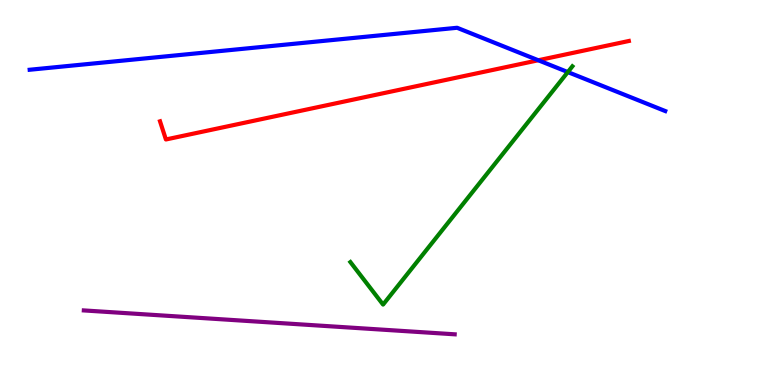[{'lines': ['blue', 'red'], 'intersections': [{'x': 6.95, 'y': 8.43}]}, {'lines': ['green', 'red'], 'intersections': []}, {'lines': ['purple', 'red'], 'intersections': []}, {'lines': ['blue', 'green'], 'intersections': [{'x': 7.33, 'y': 8.13}]}, {'lines': ['blue', 'purple'], 'intersections': []}, {'lines': ['green', 'purple'], 'intersections': []}]